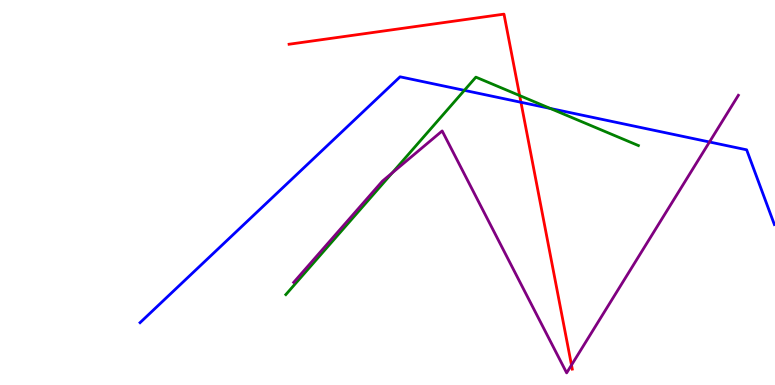[{'lines': ['blue', 'red'], 'intersections': [{'x': 6.72, 'y': 7.34}]}, {'lines': ['green', 'red'], 'intersections': [{'x': 6.71, 'y': 7.52}]}, {'lines': ['purple', 'red'], 'intersections': [{'x': 7.37, 'y': 0.518}]}, {'lines': ['blue', 'green'], 'intersections': [{'x': 5.99, 'y': 7.65}, {'x': 7.1, 'y': 7.18}]}, {'lines': ['blue', 'purple'], 'intersections': [{'x': 9.15, 'y': 6.31}]}, {'lines': ['green', 'purple'], 'intersections': [{'x': 5.06, 'y': 5.51}]}]